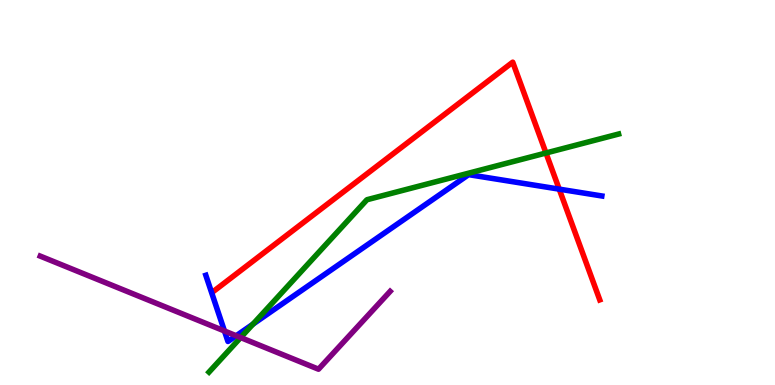[{'lines': ['blue', 'red'], 'intersections': [{'x': 7.22, 'y': 5.09}]}, {'lines': ['green', 'red'], 'intersections': [{'x': 7.04, 'y': 6.03}]}, {'lines': ['purple', 'red'], 'intersections': []}, {'lines': ['blue', 'green'], 'intersections': [{'x': 3.26, 'y': 1.58}]}, {'lines': ['blue', 'purple'], 'intersections': [{'x': 2.9, 'y': 1.4}, {'x': 3.05, 'y': 1.28}]}, {'lines': ['green', 'purple'], 'intersections': [{'x': 3.11, 'y': 1.23}]}]